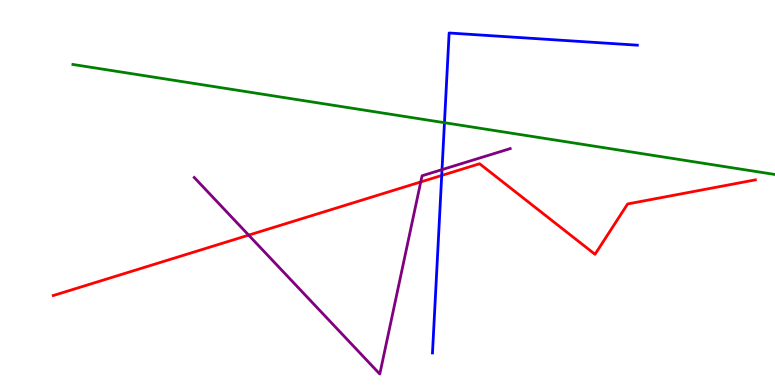[{'lines': ['blue', 'red'], 'intersections': [{'x': 5.7, 'y': 5.44}]}, {'lines': ['green', 'red'], 'intersections': []}, {'lines': ['purple', 'red'], 'intersections': [{'x': 3.21, 'y': 3.89}, {'x': 5.43, 'y': 5.27}]}, {'lines': ['blue', 'green'], 'intersections': [{'x': 5.73, 'y': 6.81}]}, {'lines': ['blue', 'purple'], 'intersections': [{'x': 5.7, 'y': 5.59}]}, {'lines': ['green', 'purple'], 'intersections': []}]